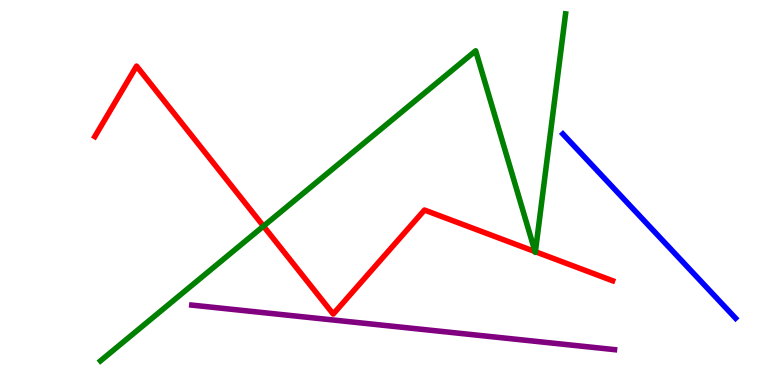[{'lines': ['blue', 'red'], 'intersections': []}, {'lines': ['green', 'red'], 'intersections': [{'x': 3.4, 'y': 4.13}, {'x': 6.9, 'y': 3.47}, {'x': 6.91, 'y': 3.46}]}, {'lines': ['purple', 'red'], 'intersections': []}, {'lines': ['blue', 'green'], 'intersections': []}, {'lines': ['blue', 'purple'], 'intersections': []}, {'lines': ['green', 'purple'], 'intersections': []}]